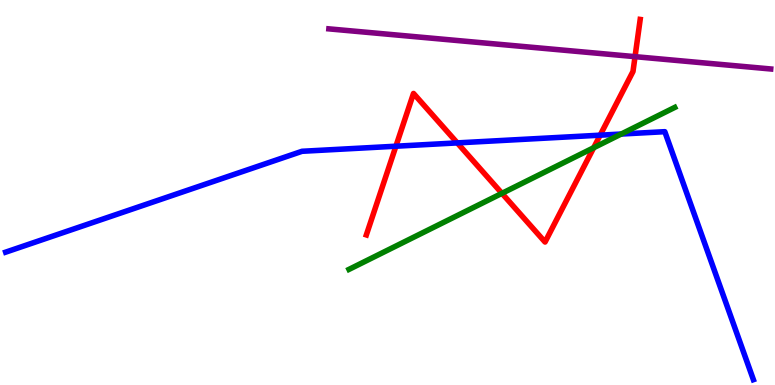[{'lines': ['blue', 'red'], 'intersections': [{'x': 5.11, 'y': 6.2}, {'x': 5.9, 'y': 6.29}, {'x': 7.74, 'y': 6.49}]}, {'lines': ['green', 'red'], 'intersections': [{'x': 6.48, 'y': 4.98}, {'x': 7.66, 'y': 6.16}]}, {'lines': ['purple', 'red'], 'intersections': [{'x': 8.19, 'y': 8.53}]}, {'lines': ['blue', 'green'], 'intersections': [{'x': 8.02, 'y': 6.52}]}, {'lines': ['blue', 'purple'], 'intersections': []}, {'lines': ['green', 'purple'], 'intersections': []}]